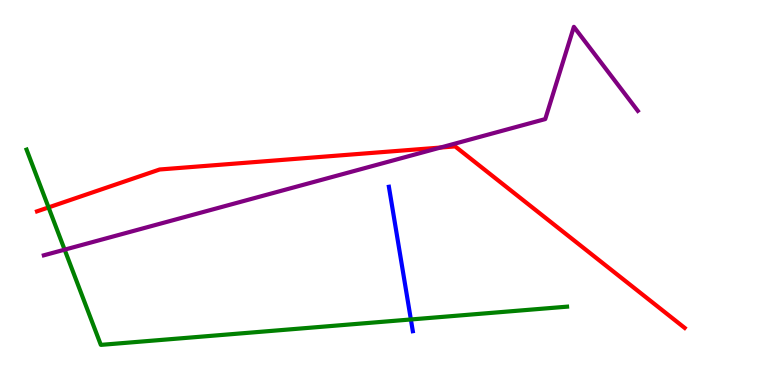[{'lines': ['blue', 'red'], 'intersections': []}, {'lines': ['green', 'red'], 'intersections': [{'x': 0.626, 'y': 4.61}]}, {'lines': ['purple', 'red'], 'intersections': [{'x': 5.68, 'y': 6.17}]}, {'lines': ['blue', 'green'], 'intersections': [{'x': 5.3, 'y': 1.7}]}, {'lines': ['blue', 'purple'], 'intersections': []}, {'lines': ['green', 'purple'], 'intersections': [{'x': 0.834, 'y': 3.52}]}]